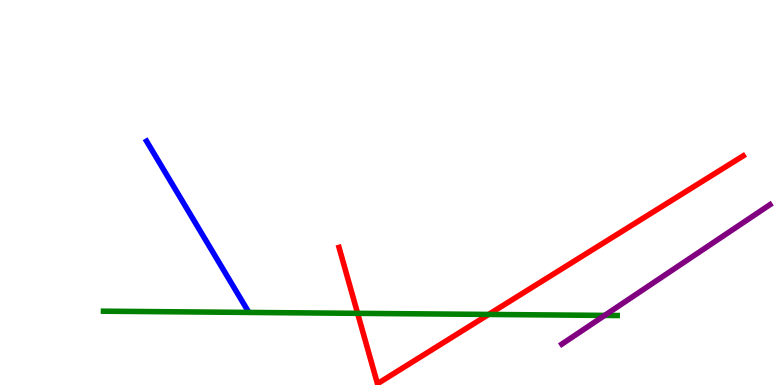[{'lines': ['blue', 'red'], 'intersections': []}, {'lines': ['green', 'red'], 'intersections': [{'x': 4.61, 'y': 1.86}, {'x': 6.31, 'y': 1.83}]}, {'lines': ['purple', 'red'], 'intersections': []}, {'lines': ['blue', 'green'], 'intersections': []}, {'lines': ['blue', 'purple'], 'intersections': []}, {'lines': ['green', 'purple'], 'intersections': [{'x': 7.8, 'y': 1.81}]}]